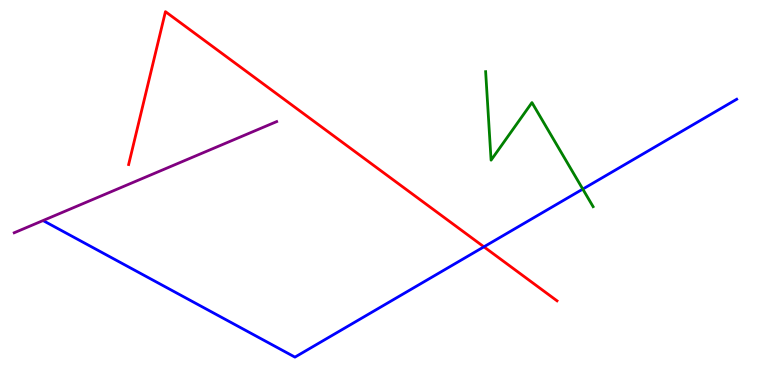[{'lines': ['blue', 'red'], 'intersections': [{'x': 6.24, 'y': 3.59}]}, {'lines': ['green', 'red'], 'intersections': []}, {'lines': ['purple', 'red'], 'intersections': []}, {'lines': ['blue', 'green'], 'intersections': [{'x': 7.52, 'y': 5.09}]}, {'lines': ['blue', 'purple'], 'intersections': []}, {'lines': ['green', 'purple'], 'intersections': []}]